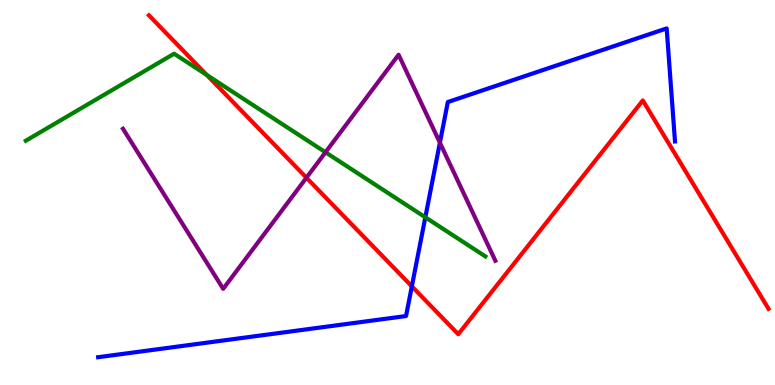[{'lines': ['blue', 'red'], 'intersections': [{'x': 5.31, 'y': 2.56}]}, {'lines': ['green', 'red'], 'intersections': [{'x': 2.67, 'y': 8.05}]}, {'lines': ['purple', 'red'], 'intersections': [{'x': 3.95, 'y': 5.38}]}, {'lines': ['blue', 'green'], 'intersections': [{'x': 5.49, 'y': 4.36}]}, {'lines': ['blue', 'purple'], 'intersections': [{'x': 5.68, 'y': 6.29}]}, {'lines': ['green', 'purple'], 'intersections': [{'x': 4.2, 'y': 6.04}]}]